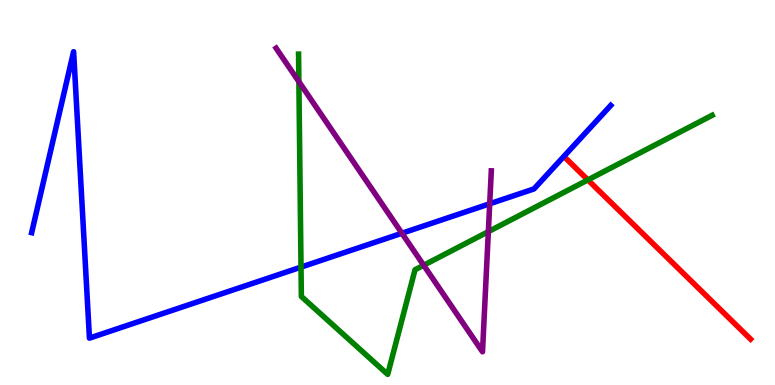[{'lines': ['blue', 'red'], 'intersections': []}, {'lines': ['green', 'red'], 'intersections': [{'x': 7.59, 'y': 5.33}]}, {'lines': ['purple', 'red'], 'intersections': []}, {'lines': ['blue', 'green'], 'intersections': [{'x': 3.88, 'y': 3.06}]}, {'lines': ['blue', 'purple'], 'intersections': [{'x': 5.19, 'y': 3.94}, {'x': 6.32, 'y': 4.71}]}, {'lines': ['green', 'purple'], 'intersections': [{'x': 3.86, 'y': 7.88}, {'x': 5.47, 'y': 3.11}, {'x': 6.3, 'y': 3.98}]}]